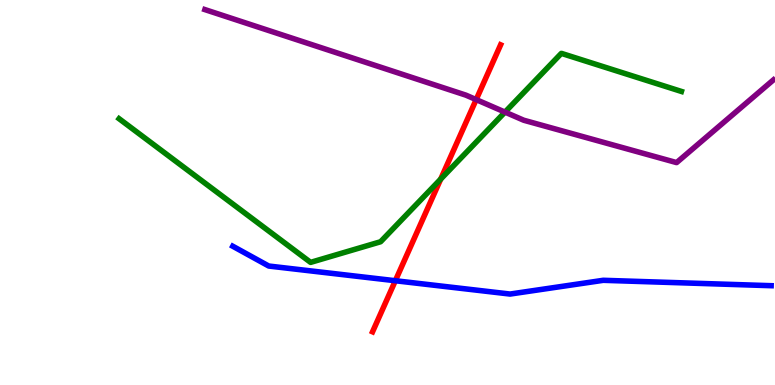[{'lines': ['blue', 'red'], 'intersections': [{'x': 5.1, 'y': 2.71}]}, {'lines': ['green', 'red'], 'intersections': [{'x': 5.69, 'y': 5.35}]}, {'lines': ['purple', 'red'], 'intersections': [{'x': 6.14, 'y': 7.41}]}, {'lines': ['blue', 'green'], 'intersections': []}, {'lines': ['blue', 'purple'], 'intersections': []}, {'lines': ['green', 'purple'], 'intersections': [{'x': 6.52, 'y': 7.09}]}]